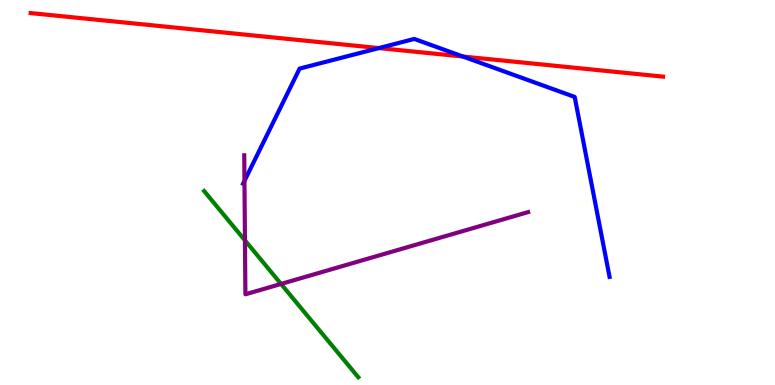[{'lines': ['blue', 'red'], 'intersections': [{'x': 4.89, 'y': 8.75}, {'x': 5.97, 'y': 8.53}]}, {'lines': ['green', 'red'], 'intersections': []}, {'lines': ['purple', 'red'], 'intersections': []}, {'lines': ['blue', 'green'], 'intersections': []}, {'lines': ['blue', 'purple'], 'intersections': [{'x': 3.15, 'y': 5.3}]}, {'lines': ['green', 'purple'], 'intersections': [{'x': 3.16, 'y': 3.76}, {'x': 3.63, 'y': 2.62}]}]